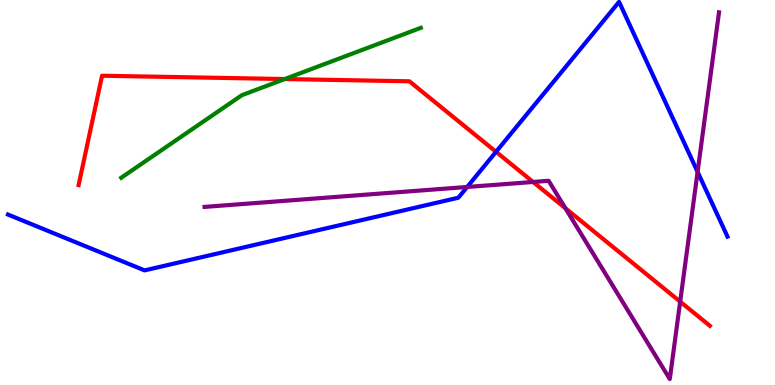[{'lines': ['blue', 'red'], 'intersections': [{'x': 6.4, 'y': 6.06}]}, {'lines': ['green', 'red'], 'intersections': [{'x': 3.67, 'y': 7.95}]}, {'lines': ['purple', 'red'], 'intersections': [{'x': 6.88, 'y': 5.27}, {'x': 7.3, 'y': 4.59}, {'x': 8.78, 'y': 2.16}]}, {'lines': ['blue', 'green'], 'intersections': []}, {'lines': ['blue', 'purple'], 'intersections': [{'x': 6.03, 'y': 5.14}, {'x': 9.0, 'y': 5.54}]}, {'lines': ['green', 'purple'], 'intersections': []}]